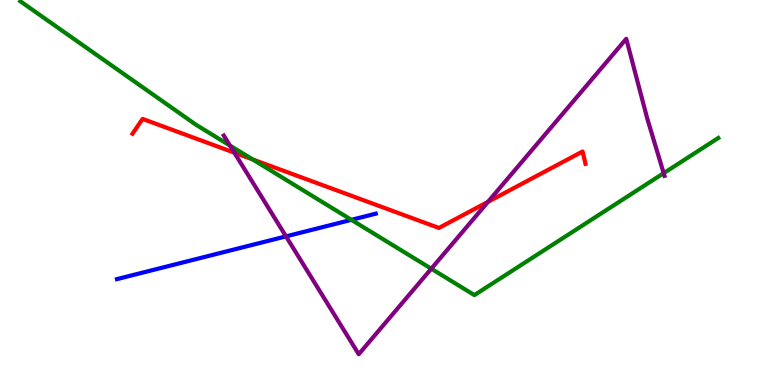[{'lines': ['blue', 'red'], 'intersections': []}, {'lines': ['green', 'red'], 'intersections': [{'x': 3.26, 'y': 5.86}]}, {'lines': ['purple', 'red'], 'intersections': [{'x': 3.02, 'y': 6.03}, {'x': 6.3, 'y': 4.76}]}, {'lines': ['blue', 'green'], 'intersections': [{'x': 4.53, 'y': 4.29}]}, {'lines': ['blue', 'purple'], 'intersections': [{'x': 3.69, 'y': 3.86}]}, {'lines': ['green', 'purple'], 'intersections': [{'x': 2.97, 'y': 6.22}, {'x': 5.56, 'y': 3.02}, {'x': 8.56, 'y': 5.5}]}]